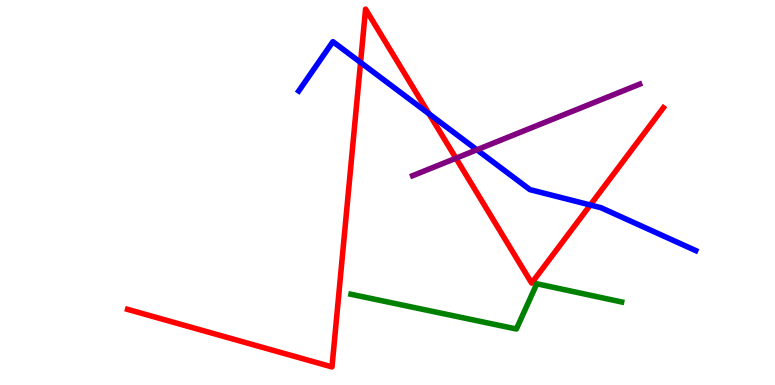[{'lines': ['blue', 'red'], 'intersections': [{'x': 4.65, 'y': 8.38}, {'x': 5.54, 'y': 7.04}, {'x': 7.62, 'y': 4.68}]}, {'lines': ['green', 'red'], 'intersections': []}, {'lines': ['purple', 'red'], 'intersections': [{'x': 5.88, 'y': 5.89}]}, {'lines': ['blue', 'green'], 'intersections': []}, {'lines': ['blue', 'purple'], 'intersections': [{'x': 6.15, 'y': 6.11}]}, {'lines': ['green', 'purple'], 'intersections': []}]